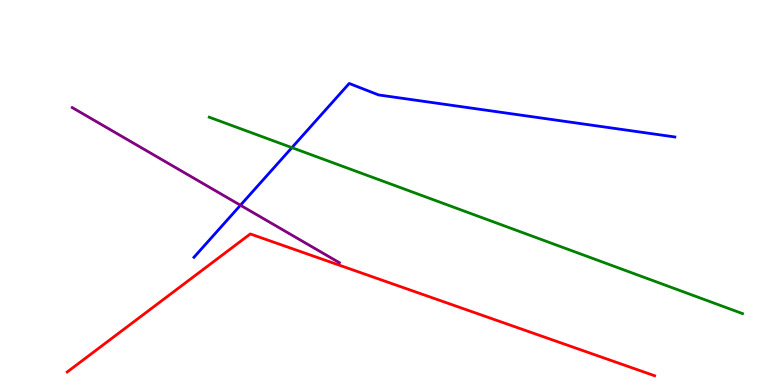[{'lines': ['blue', 'red'], 'intersections': []}, {'lines': ['green', 'red'], 'intersections': []}, {'lines': ['purple', 'red'], 'intersections': []}, {'lines': ['blue', 'green'], 'intersections': [{'x': 3.77, 'y': 6.17}]}, {'lines': ['blue', 'purple'], 'intersections': [{'x': 3.1, 'y': 4.67}]}, {'lines': ['green', 'purple'], 'intersections': []}]